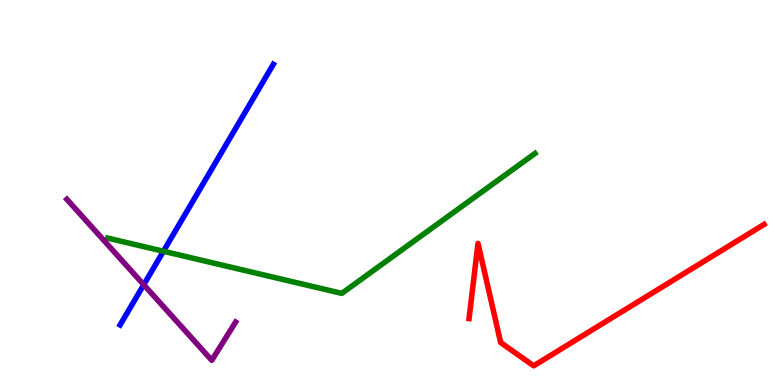[{'lines': ['blue', 'red'], 'intersections': []}, {'lines': ['green', 'red'], 'intersections': []}, {'lines': ['purple', 'red'], 'intersections': []}, {'lines': ['blue', 'green'], 'intersections': [{'x': 2.11, 'y': 3.47}]}, {'lines': ['blue', 'purple'], 'intersections': [{'x': 1.85, 'y': 2.6}]}, {'lines': ['green', 'purple'], 'intersections': []}]